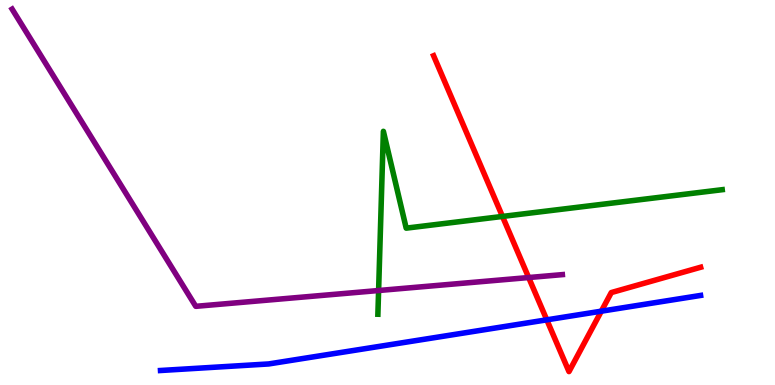[{'lines': ['blue', 'red'], 'intersections': [{'x': 7.06, 'y': 1.69}, {'x': 7.76, 'y': 1.92}]}, {'lines': ['green', 'red'], 'intersections': [{'x': 6.48, 'y': 4.38}]}, {'lines': ['purple', 'red'], 'intersections': [{'x': 6.82, 'y': 2.79}]}, {'lines': ['blue', 'green'], 'intersections': []}, {'lines': ['blue', 'purple'], 'intersections': []}, {'lines': ['green', 'purple'], 'intersections': [{'x': 4.89, 'y': 2.45}]}]